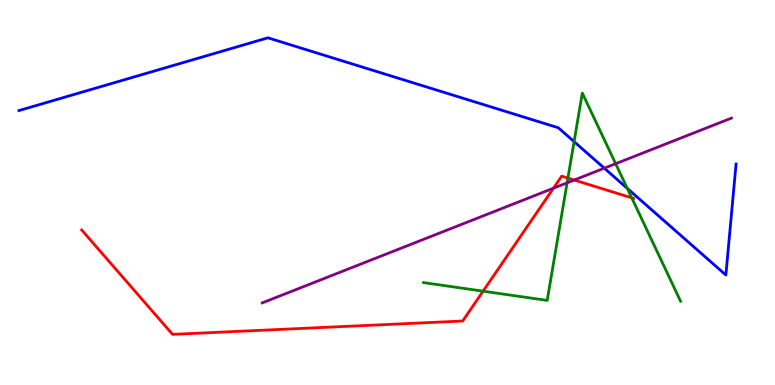[{'lines': ['blue', 'red'], 'intersections': []}, {'lines': ['green', 'red'], 'intersections': [{'x': 6.23, 'y': 2.44}, {'x': 7.33, 'y': 5.37}, {'x': 8.15, 'y': 4.86}]}, {'lines': ['purple', 'red'], 'intersections': [{'x': 7.14, 'y': 5.11}, {'x': 7.41, 'y': 5.32}]}, {'lines': ['blue', 'green'], 'intersections': [{'x': 7.41, 'y': 6.32}, {'x': 8.09, 'y': 5.11}]}, {'lines': ['blue', 'purple'], 'intersections': [{'x': 7.8, 'y': 5.63}]}, {'lines': ['green', 'purple'], 'intersections': [{'x': 7.32, 'y': 5.25}, {'x': 7.94, 'y': 5.75}]}]